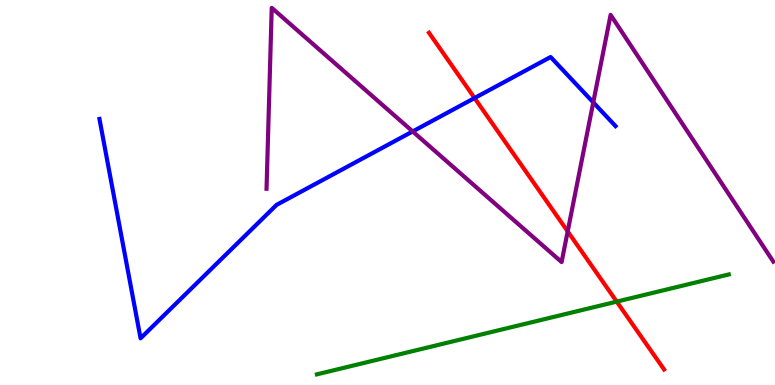[{'lines': ['blue', 'red'], 'intersections': [{'x': 6.12, 'y': 7.45}]}, {'lines': ['green', 'red'], 'intersections': [{'x': 7.96, 'y': 2.17}]}, {'lines': ['purple', 'red'], 'intersections': [{'x': 7.32, 'y': 3.99}]}, {'lines': ['blue', 'green'], 'intersections': []}, {'lines': ['blue', 'purple'], 'intersections': [{'x': 5.32, 'y': 6.59}, {'x': 7.65, 'y': 7.34}]}, {'lines': ['green', 'purple'], 'intersections': []}]